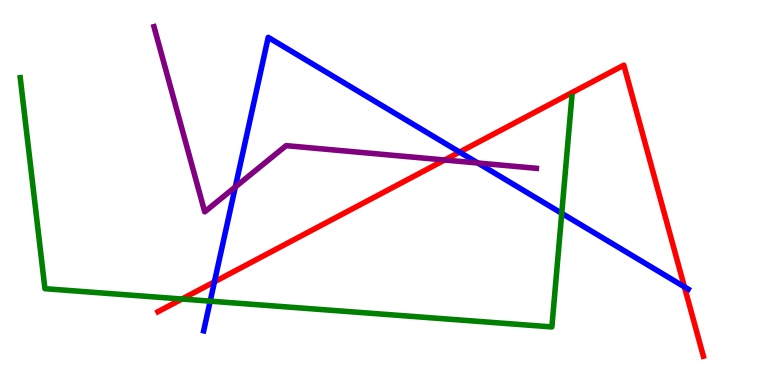[{'lines': ['blue', 'red'], 'intersections': [{'x': 2.77, 'y': 2.68}, {'x': 5.93, 'y': 6.05}, {'x': 8.83, 'y': 2.55}]}, {'lines': ['green', 'red'], 'intersections': [{'x': 2.35, 'y': 2.23}]}, {'lines': ['purple', 'red'], 'intersections': [{'x': 5.74, 'y': 5.84}]}, {'lines': ['blue', 'green'], 'intersections': [{'x': 2.71, 'y': 2.18}, {'x': 7.25, 'y': 4.46}]}, {'lines': ['blue', 'purple'], 'intersections': [{'x': 3.04, 'y': 5.14}, {'x': 6.17, 'y': 5.77}]}, {'lines': ['green', 'purple'], 'intersections': []}]